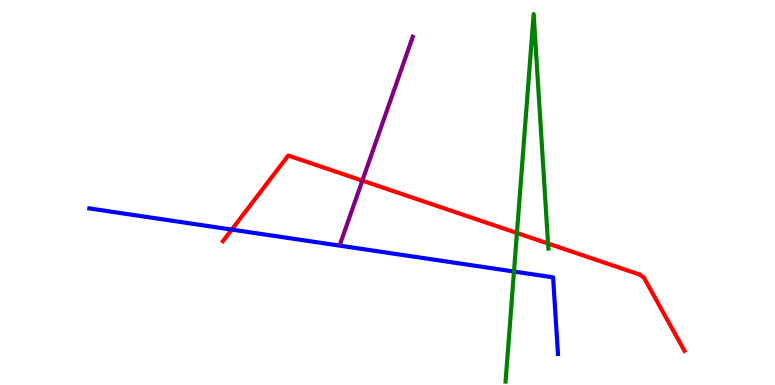[{'lines': ['blue', 'red'], 'intersections': [{'x': 2.99, 'y': 4.04}]}, {'lines': ['green', 'red'], 'intersections': [{'x': 6.67, 'y': 3.95}, {'x': 7.07, 'y': 3.67}]}, {'lines': ['purple', 'red'], 'intersections': [{'x': 4.68, 'y': 5.31}]}, {'lines': ['blue', 'green'], 'intersections': [{'x': 6.63, 'y': 2.95}]}, {'lines': ['blue', 'purple'], 'intersections': []}, {'lines': ['green', 'purple'], 'intersections': []}]